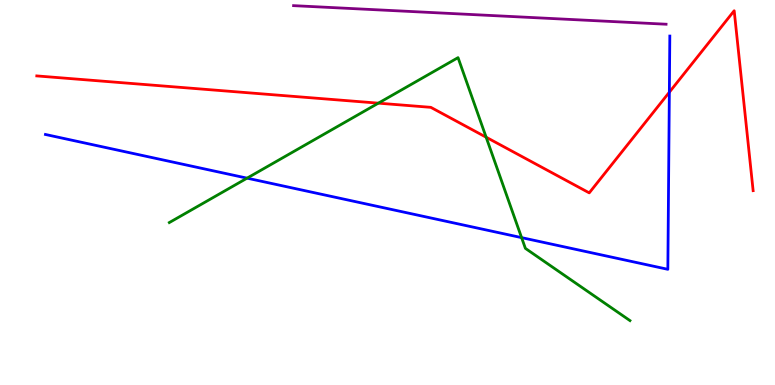[{'lines': ['blue', 'red'], 'intersections': [{'x': 8.64, 'y': 7.6}]}, {'lines': ['green', 'red'], 'intersections': [{'x': 4.88, 'y': 7.32}, {'x': 6.27, 'y': 6.44}]}, {'lines': ['purple', 'red'], 'intersections': []}, {'lines': ['blue', 'green'], 'intersections': [{'x': 3.19, 'y': 5.37}, {'x': 6.73, 'y': 3.83}]}, {'lines': ['blue', 'purple'], 'intersections': []}, {'lines': ['green', 'purple'], 'intersections': []}]